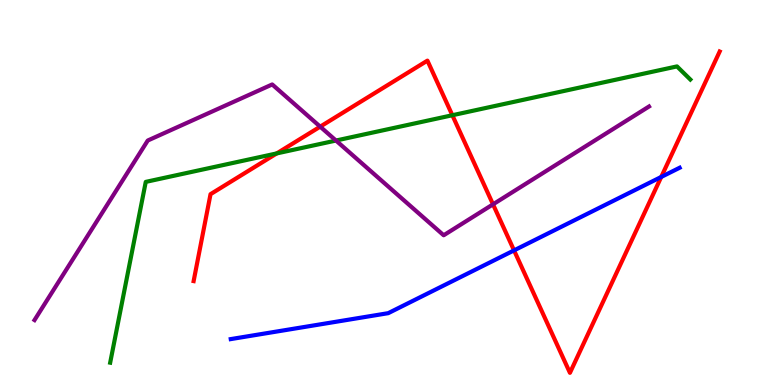[{'lines': ['blue', 'red'], 'intersections': [{'x': 6.63, 'y': 3.5}, {'x': 8.53, 'y': 5.4}]}, {'lines': ['green', 'red'], 'intersections': [{'x': 3.57, 'y': 6.02}, {'x': 5.84, 'y': 7.01}]}, {'lines': ['purple', 'red'], 'intersections': [{'x': 4.13, 'y': 6.71}, {'x': 6.36, 'y': 4.69}]}, {'lines': ['blue', 'green'], 'intersections': []}, {'lines': ['blue', 'purple'], 'intersections': []}, {'lines': ['green', 'purple'], 'intersections': [{'x': 4.34, 'y': 6.35}]}]